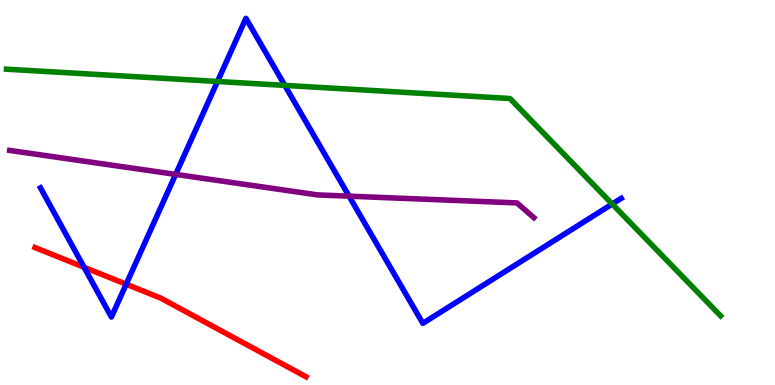[{'lines': ['blue', 'red'], 'intersections': [{'x': 1.09, 'y': 3.06}, {'x': 1.63, 'y': 2.62}]}, {'lines': ['green', 'red'], 'intersections': []}, {'lines': ['purple', 'red'], 'intersections': []}, {'lines': ['blue', 'green'], 'intersections': [{'x': 2.81, 'y': 7.88}, {'x': 3.67, 'y': 7.78}, {'x': 7.9, 'y': 4.7}]}, {'lines': ['blue', 'purple'], 'intersections': [{'x': 2.27, 'y': 5.47}, {'x': 4.5, 'y': 4.9}]}, {'lines': ['green', 'purple'], 'intersections': []}]